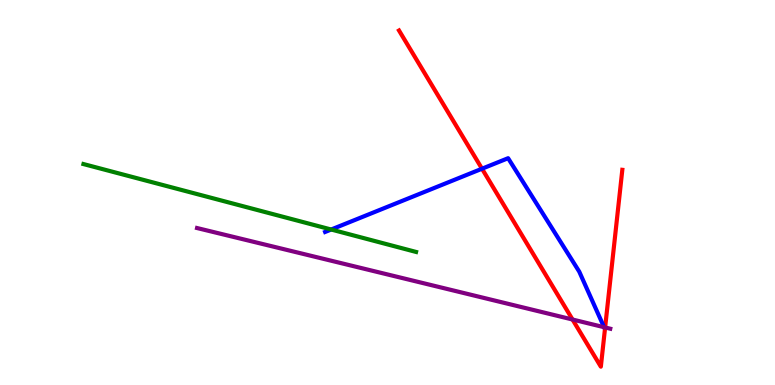[{'lines': ['blue', 'red'], 'intersections': [{'x': 6.22, 'y': 5.62}]}, {'lines': ['green', 'red'], 'intersections': []}, {'lines': ['purple', 'red'], 'intersections': [{'x': 7.39, 'y': 1.7}, {'x': 7.81, 'y': 1.49}]}, {'lines': ['blue', 'green'], 'intersections': [{'x': 4.27, 'y': 4.04}]}, {'lines': ['blue', 'purple'], 'intersections': []}, {'lines': ['green', 'purple'], 'intersections': []}]